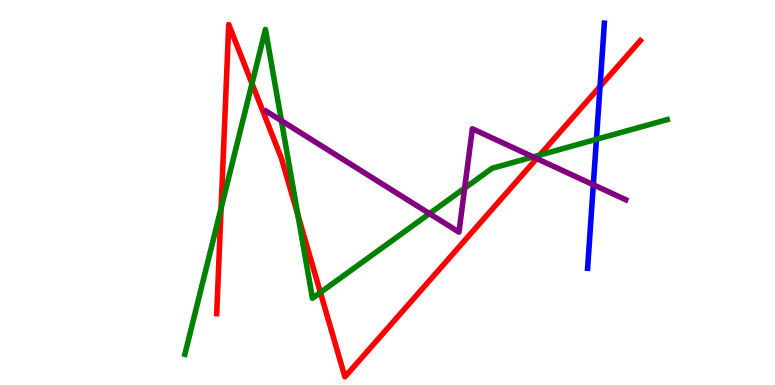[{'lines': ['blue', 'red'], 'intersections': [{'x': 7.74, 'y': 7.75}]}, {'lines': ['green', 'red'], 'intersections': [{'x': 2.85, 'y': 4.59}, {'x': 3.25, 'y': 7.83}, {'x': 3.84, 'y': 4.42}, {'x': 4.13, 'y': 2.4}, {'x': 6.97, 'y': 5.97}]}, {'lines': ['purple', 'red'], 'intersections': [{'x': 6.93, 'y': 5.88}]}, {'lines': ['blue', 'green'], 'intersections': [{'x': 7.7, 'y': 6.38}]}, {'lines': ['blue', 'purple'], 'intersections': [{'x': 7.66, 'y': 5.2}]}, {'lines': ['green', 'purple'], 'intersections': [{'x': 3.63, 'y': 6.86}, {'x': 5.54, 'y': 4.45}, {'x': 6.0, 'y': 5.11}, {'x': 6.88, 'y': 5.92}]}]